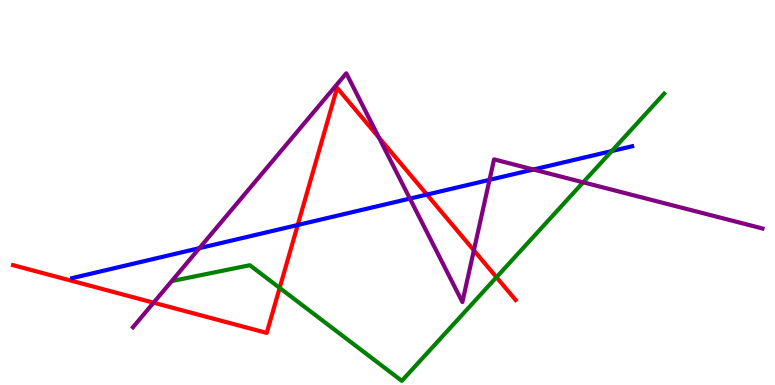[{'lines': ['blue', 'red'], 'intersections': [{'x': 3.84, 'y': 4.16}, {'x': 5.51, 'y': 4.95}]}, {'lines': ['green', 'red'], 'intersections': [{'x': 3.61, 'y': 2.52}, {'x': 6.41, 'y': 2.8}]}, {'lines': ['purple', 'red'], 'intersections': [{'x': 1.98, 'y': 2.14}, {'x': 4.89, 'y': 6.43}, {'x': 6.11, 'y': 3.5}]}, {'lines': ['blue', 'green'], 'intersections': [{'x': 7.89, 'y': 6.08}]}, {'lines': ['blue', 'purple'], 'intersections': [{'x': 2.57, 'y': 3.55}, {'x': 5.29, 'y': 4.84}, {'x': 6.32, 'y': 5.33}, {'x': 6.88, 'y': 5.6}]}, {'lines': ['green', 'purple'], 'intersections': [{'x': 7.53, 'y': 5.26}]}]